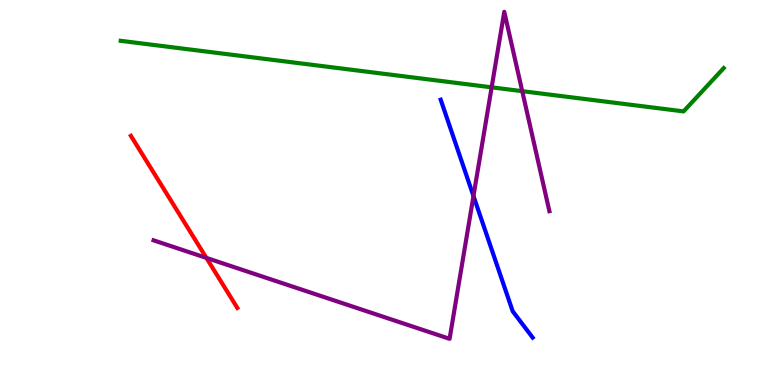[{'lines': ['blue', 'red'], 'intersections': []}, {'lines': ['green', 'red'], 'intersections': []}, {'lines': ['purple', 'red'], 'intersections': [{'x': 2.66, 'y': 3.3}]}, {'lines': ['blue', 'green'], 'intersections': []}, {'lines': ['blue', 'purple'], 'intersections': [{'x': 6.11, 'y': 4.91}]}, {'lines': ['green', 'purple'], 'intersections': [{'x': 6.34, 'y': 7.73}, {'x': 6.74, 'y': 7.63}]}]